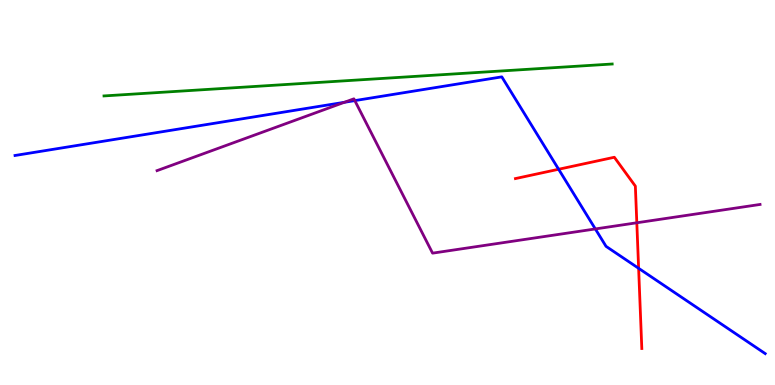[{'lines': ['blue', 'red'], 'intersections': [{'x': 7.21, 'y': 5.6}, {'x': 8.24, 'y': 3.03}]}, {'lines': ['green', 'red'], 'intersections': []}, {'lines': ['purple', 'red'], 'intersections': [{'x': 8.22, 'y': 4.21}]}, {'lines': ['blue', 'green'], 'intersections': []}, {'lines': ['blue', 'purple'], 'intersections': [{'x': 4.44, 'y': 7.34}, {'x': 4.58, 'y': 7.39}, {'x': 7.68, 'y': 4.05}]}, {'lines': ['green', 'purple'], 'intersections': []}]